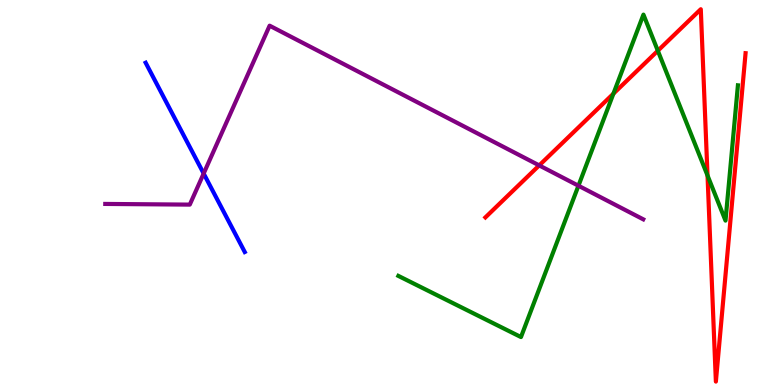[{'lines': ['blue', 'red'], 'intersections': []}, {'lines': ['green', 'red'], 'intersections': [{'x': 7.91, 'y': 7.57}, {'x': 8.49, 'y': 8.68}, {'x': 9.13, 'y': 5.44}]}, {'lines': ['purple', 'red'], 'intersections': [{'x': 6.96, 'y': 5.7}]}, {'lines': ['blue', 'green'], 'intersections': []}, {'lines': ['blue', 'purple'], 'intersections': [{'x': 2.63, 'y': 5.49}]}, {'lines': ['green', 'purple'], 'intersections': [{'x': 7.46, 'y': 5.18}]}]